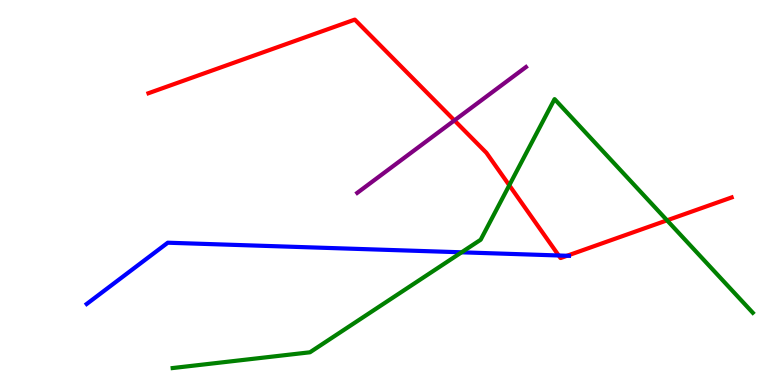[{'lines': ['blue', 'red'], 'intersections': [{'x': 7.21, 'y': 3.36}, {'x': 7.32, 'y': 3.36}]}, {'lines': ['green', 'red'], 'intersections': [{'x': 6.57, 'y': 5.19}, {'x': 8.61, 'y': 4.28}]}, {'lines': ['purple', 'red'], 'intersections': [{'x': 5.86, 'y': 6.87}]}, {'lines': ['blue', 'green'], 'intersections': [{'x': 5.96, 'y': 3.45}]}, {'lines': ['blue', 'purple'], 'intersections': []}, {'lines': ['green', 'purple'], 'intersections': []}]